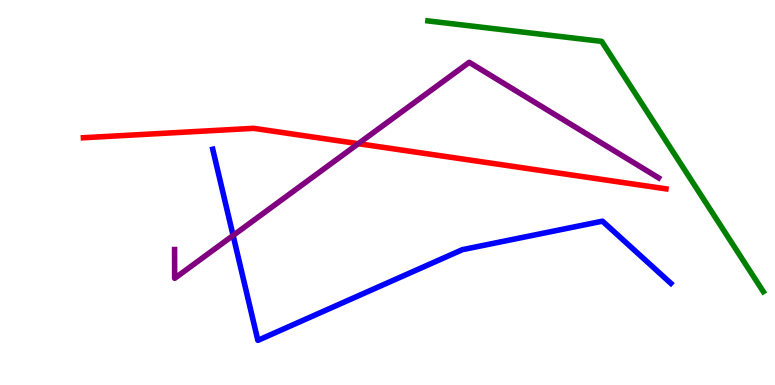[{'lines': ['blue', 'red'], 'intersections': []}, {'lines': ['green', 'red'], 'intersections': []}, {'lines': ['purple', 'red'], 'intersections': [{'x': 4.62, 'y': 6.27}]}, {'lines': ['blue', 'green'], 'intersections': []}, {'lines': ['blue', 'purple'], 'intersections': [{'x': 3.01, 'y': 3.88}]}, {'lines': ['green', 'purple'], 'intersections': []}]